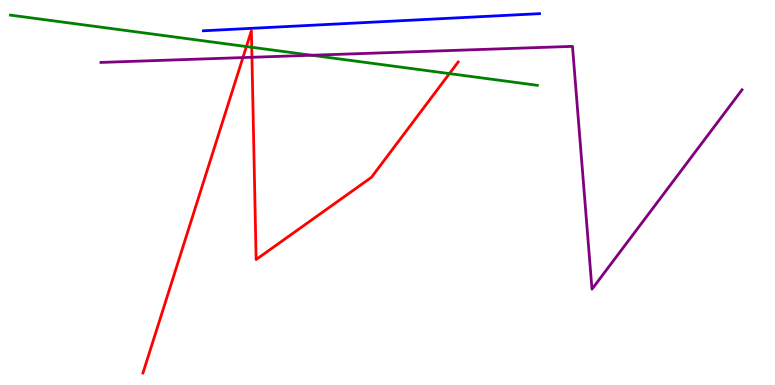[{'lines': ['blue', 'red'], 'intersections': []}, {'lines': ['green', 'red'], 'intersections': [{'x': 3.18, 'y': 8.79}, {'x': 3.25, 'y': 8.77}, {'x': 5.8, 'y': 8.09}]}, {'lines': ['purple', 'red'], 'intersections': [{'x': 3.13, 'y': 8.5}, {'x': 3.25, 'y': 8.51}]}, {'lines': ['blue', 'green'], 'intersections': []}, {'lines': ['blue', 'purple'], 'intersections': []}, {'lines': ['green', 'purple'], 'intersections': [{'x': 4.02, 'y': 8.56}]}]